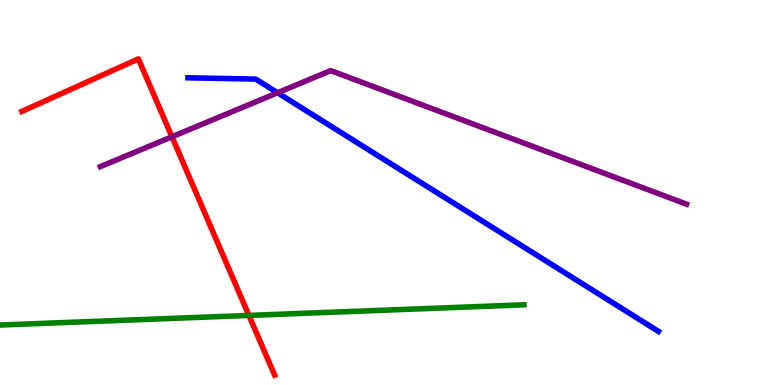[{'lines': ['blue', 'red'], 'intersections': []}, {'lines': ['green', 'red'], 'intersections': [{'x': 3.21, 'y': 1.81}]}, {'lines': ['purple', 'red'], 'intersections': [{'x': 2.22, 'y': 6.45}]}, {'lines': ['blue', 'green'], 'intersections': []}, {'lines': ['blue', 'purple'], 'intersections': [{'x': 3.58, 'y': 7.59}]}, {'lines': ['green', 'purple'], 'intersections': []}]